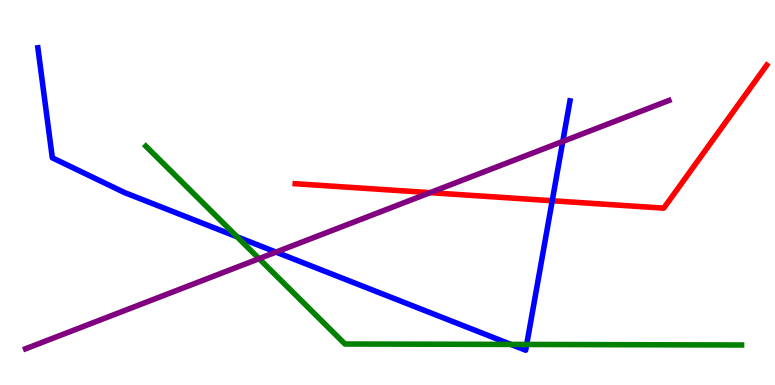[{'lines': ['blue', 'red'], 'intersections': [{'x': 7.13, 'y': 4.79}]}, {'lines': ['green', 'red'], 'intersections': []}, {'lines': ['purple', 'red'], 'intersections': [{'x': 5.55, 'y': 5.0}]}, {'lines': ['blue', 'green'], 'intersections': [{'x': 3.06, 'y': 3.85}, {'x': 6.59, 'y': 1.05}, {'x': 6.8, 'y': 1.05}]}, {'lines': ['blue', 'purple'], 'intersections': [{'x': 3.56, 'y': 3.45}, {'x': 7.26, 'y': 6.33}]}, {'lines': ['green', 'purple'], 'intersections': [{'x': 3.34, 'y': 3.28}]}]